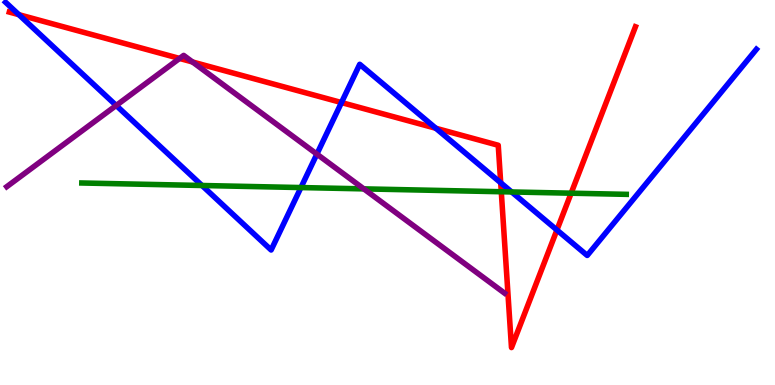[{'lines': ['blue', 'red'], 'intersections': [{'x': 0.244, 'y': 9.62}, {'x': 4.41, 'y': 7.34}, {'x': 5.62, 'y': 6.67}, {'x': 6.46, 'y': 5.25}, {'x': 7.19, 'y': 4.03}]}, {'lines': ['green', 'red'], 'intersections': [{'x': 6.47, 'y': 5.02}, {'x': 7.37, 'y': 4.98}]}, {'lines': ['purple', 'red'], 'intersections': [{'x': 2.32, 'y': 8.48}, {'x': 2.48, 'y': 8.39}]}, {'lines': ['blue', 'green'], 'intersections': [{'x': 2.61, 'y': 5.18}, {'x': 3.88, 'y': 5.13}, {'x': 6.6, 'y': 5.01}]}, {'lines': ['blue', 'purple'], 'intersections': [{'x': 1.5, 'y': 7.26}, {'x': 4.09, 'y': 6.0}]}, {'lines': ['green', 'purple'], 'intersections': [{'x': 4.69, 'y': 5.09}]}]